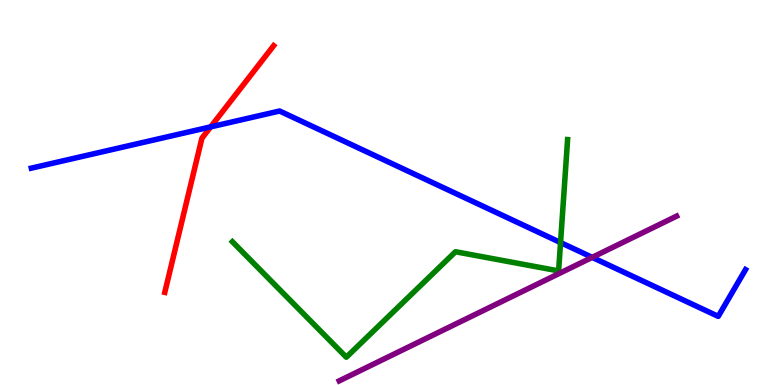[{'lines': ['blue', 'red'], 'intersections': [{'x': 2.72, 'y': 6.7}]}, {'lines': ['green', 'red'], 'intersections': []}, {'lines': ['purple', 'red'], 'intersections': []}, {'lines': ['blue', 'green'], 'intersections': [{'x': 7.23, 'y': 3.7}]}, {'lines': ['blue', 'purple'], 'intersections': [{'x': 7.64, 'y': 3.32}]}, {'lines': ['green', 'purple'], 'intersections': []}]